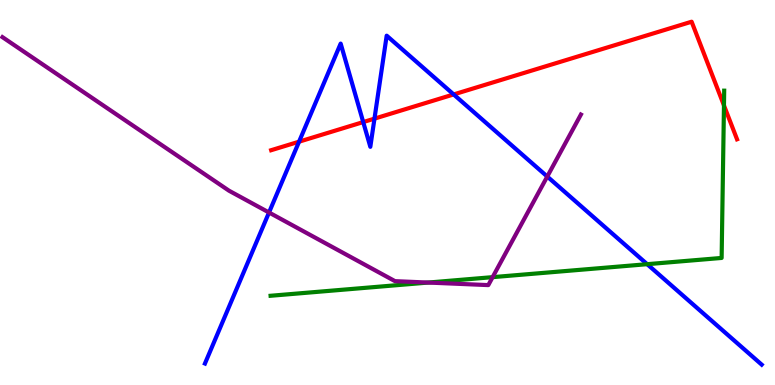[{'lines': ['blue', 'red'], 'intersections': [{'x': 3.86, 'y': 6.32}, {'x': 4.69, 'y': 6.83}, {'x': 4.83, 'y': 6.92}, {'x': 5.85, 'y': 7.55}]}, {'lines': ['green', 'red'], 'intersections': [{'x': 9.34, 'y': 7.26}]}, {'lines': ['purple', 'red'], 'intersections': []}, {'lines': ['blue', 'green'], 'intersections': [{'x': 8.35, 'y': 3.14}]}, {'lines': ['blue', 'purple'], 'intersections': [{'x': 3.47, 'y': 4.48}, {'x': 7.06, 'y': 5.41}]}, {'lines': ['green', 'purple'], 'intersections': [{'x': 5.52, 'y': 2.66}, {'x': 6.36, 'y': 2.8}]}]